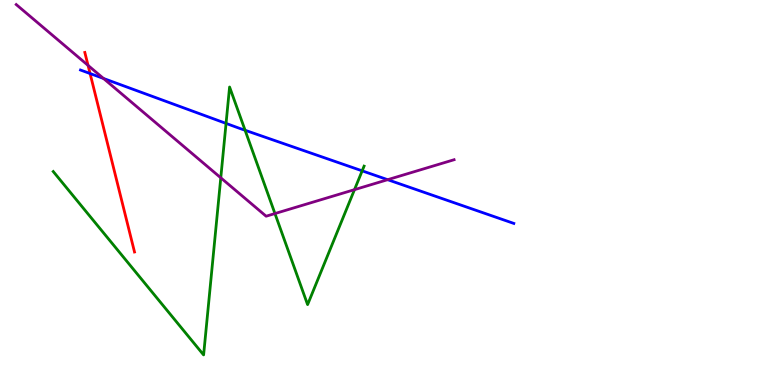[{'lines': ['blue', 'red'], 'intersections': [{'x': 1.16, 'y': 8.09}]}, {'lines': ['green', 'red'], 'intersections': []}, {'lines': ['purple', 'red'], 'intersections': [{'x': 1.14, 'y': 8.3}]}, {'lines': ['blue', 'green'], 'intersections': [{'x': 2.92, 'y': 6.79}, {'x': 3.16, 'y': 6.62}, {'x': 4.67, 'y': 5.56}]}, {'lines': ['blue', 'purple'], 'intersections': [{'x': 1.34, 'y': 7.96}, {'x': 5.0, 'y': 5.33}]}, {'lines': ['green', 'purple'], 'intersections': [{'x': 2.85, 'y': 5.38}, {'x': 3.55, 'y': 4.45}, {'x': 4.57, 'y': 5.07}]}]